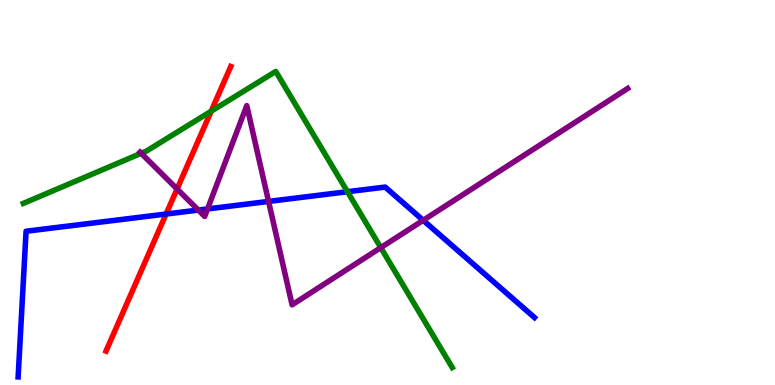[{'lines': ['blue', 'red'], 'intersections': [{'x': 2.14, 'y': 4.44}]}, {'lines': ['green', 'red'], 'intersections': [{'x': 2.72, 'y': 7.11}]}, {'lines': ['purple', 'red'], 'intersections': [{'x': 2.28, 'y': 5.09}]}, {'lines': ['blue', 'green'], 'intersections': [{'x': 4.48, 'y': 5.02}]}, {'lines': ['blue', 'purple'], 'intersections': [{'x': 2.56, 'y': 4.54}, {'x': 2.68, 'y': 4.57}, {'x': 3.47, 'y': 4.77}, {'x': 5.46, 'y': 4.28}]}, {'lines': ['green', 'purple'], 'intersections': [{'x': 1.82, 'y': 6.02}, {'x': 4.91, 'y': 3.57}]}]